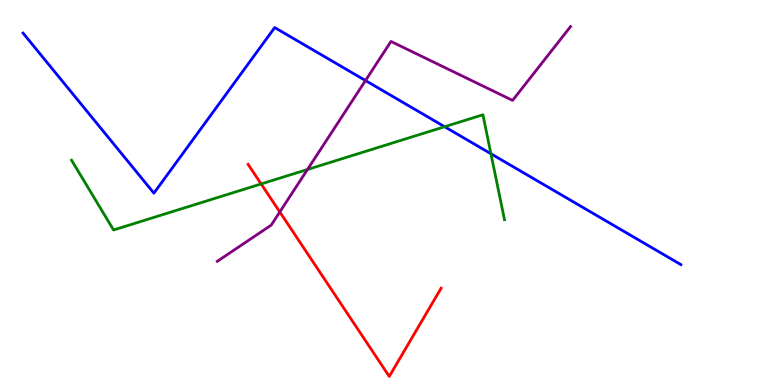[{'lines': ['blue', 'red'], 'intersections': []}, {'lines': ['green', 'red'], 'intersections': [{'x': 3.37, 'y': 5.22}]}, {'lines': ['purple', 'red'], 'intersections': [{'x': 3.61, 'y': 4.49}]}, {'lines': ['blue', 'green'], 'intersections': [{'x': 5.74, 'y': 6.71}, {'x': 6.33, 'y': 6.01}]}, {'lines': ['blue', 'purple'], 'intersections': [{'x': 4.72, 'y': 7.91}]}, {'lines': ['green', 'purple'], 'intersections': [{'x': 3.97, 'y': 5.6}]}]